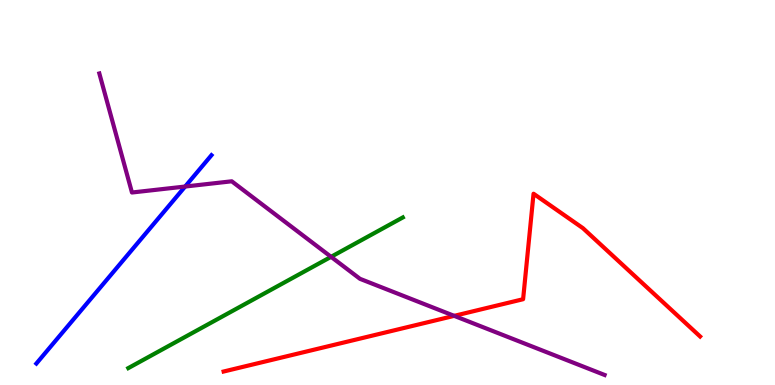[{'lines': ['blue', 'red'], 'intersections': []}, {'lines': ['green', 'red'], 'intersections': []}, {'lines': ['purple', 'red'], 'intersections': [{'x': 5.86, 'y': 1.8}]}, {'lines': ['blue', 'green'], 'intersections': []}, {'lines': ['blue', 'purple'], 'intersections': [{'x': 2.39, 'y': 5.16}]}, {'lines': ['green', 'purple'], 'intersections': [{'x': 4.27, 'y': 3.33}]}]